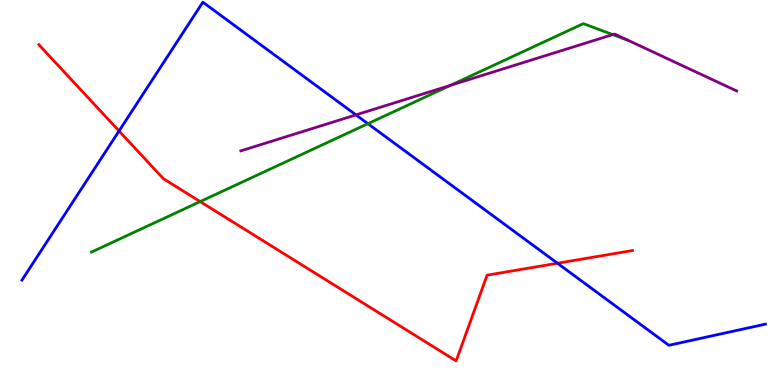[{'lines': ['blue', 'red'], 'intersections': [{'x': 1.54, 'y': 6.6}, {'x': 7.19, 'y': 3.16}]}, {'lines': ['green', 'red'], 'intersections': [{'x': 2.58, 'y': 4.76}]}, {'lines': ['purple', 'red'], 'intersections': []}, {'lines': ['blue', 'green'], 'intersections': [{'x': 4.75, 'y': 6.79}]}, {'lines': ['blue', 'purple'], 'intersections': [{'x': 4.59, 'y': 7.02}]}, {'lines': ['green', 'purple'], 'intersections': [{'x': 5.81, 'y': 7.78}, {'x': 7.91, 'y': 9.1}]}]